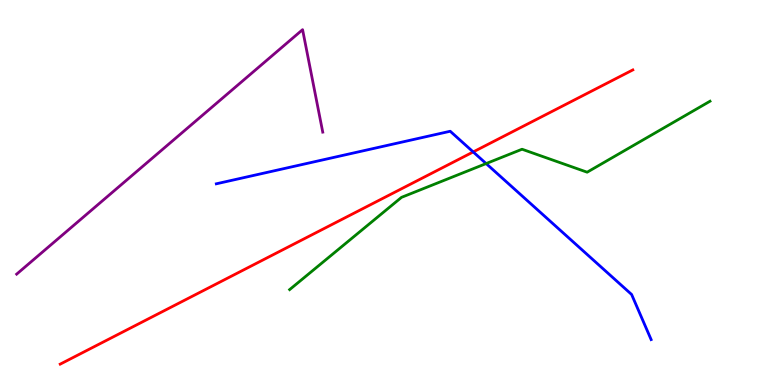[{'lines': ['blue', 'red'], 'intersections': [{'x': 6.11, 'y': 6.05}]}, {'lines': ['green', 'red'], 'intersections': []}, {'lines': ['purple', 'red'], 'intersections': []}, {'lines': ['blue', 'green'], 'intersections': [{'x': 6.27, 'y': 5.75}]}, {'lines': ['blue', 'purple'], 'intersections': []}, {'lines': ['green', 'purple'], 'intersections': []}]